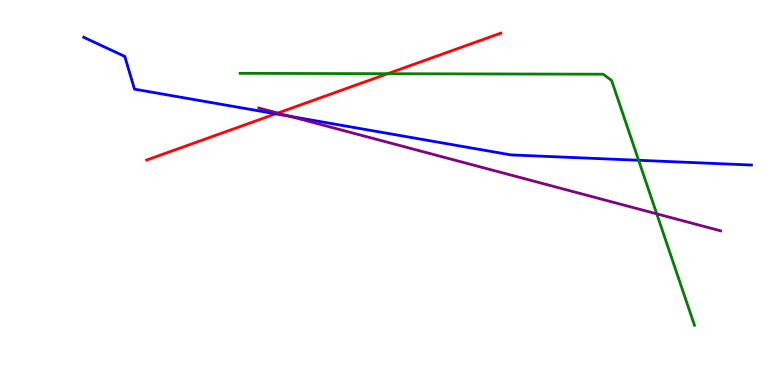[{'lines': ['blue', 'red'], 'intersections': [{'x': 3.56, 'y': 7.04}]}, {'lines': ['green', 'red'], 'intersections': [{'x': 5.0, 'y': 8.09}]}, {'lines': ['purple', 'red'], 'intersections': [{'x': 3.58, 'y': 7.06}]}, {'lines': ['blue', 'green'], 'intersections': [{'x': 8.24, 'y': 5.84}]}, {'lines': ['blue', 'purple'], 'intersections': [{'x': 3.74, 'y': 6.98}]}, {'lines': ['green', 'purple'], 'intersections': [{'x': 8.47, 'y': 4.45}]}]